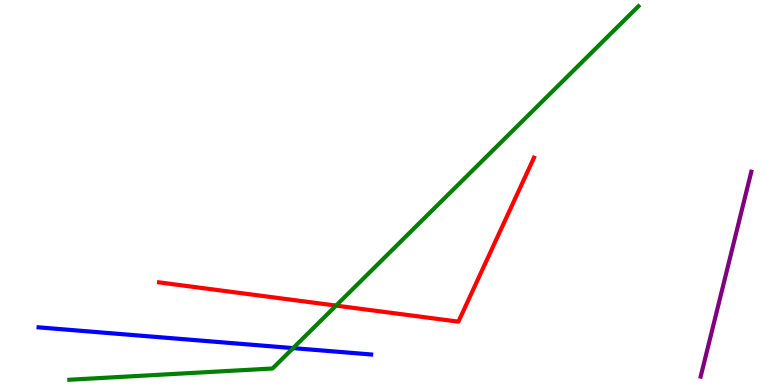[{'lines': ['blue', 'red'], 'intersections': []}, {'lines': ['green', 'red'], 'intersections': [{'x': 4.34, 'y': 2.06}]}, {'lines': ['purple', 'red'], 'intersections': []}, {'lines': ['blue', 'green'], 'intersections': [{'x': 3.78, 'y': 0.958}]}, {'lines': ['blue', 'purple'], 'intersections': []}, {'lines': ['green', 'purple'], 'intersections': []}]